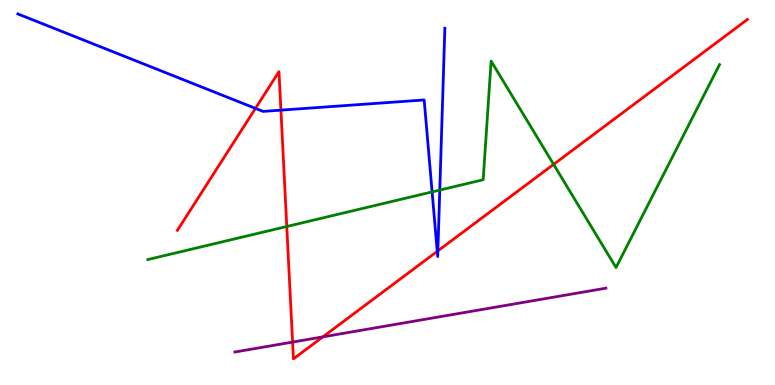[{'lines': ['blue', 'red'], 'intersections': [{'x': 3.3, 'y': 7.18}, {'x': 3.62, 'y': 7.14}, {'x': 5.64, 'y': 3.47}, {'x': 5.65, 'y': 3.48}]}, {'lines': ['green', 'red'], 'intersections': [{'x': 3.7, 'y': 4.12}, {'x': 7.14, 'y': 5.73}]}, {'lines': ['purple', 'red'], 'intersections': [{'x': 3.78, 'y': 1.11}, {'x': 4.17, 'y': 1.25}]}, {'lines': ['blue', 'green'], 'intersections': [{'x': 5.58, 'y': 5.02}, {'x': 5.67, 'y': 5.06}]}, {'lines': ['blue', 'purple'], 'intersections': []}, {'lines': ['green', 'purple'], 'intersections': []}]